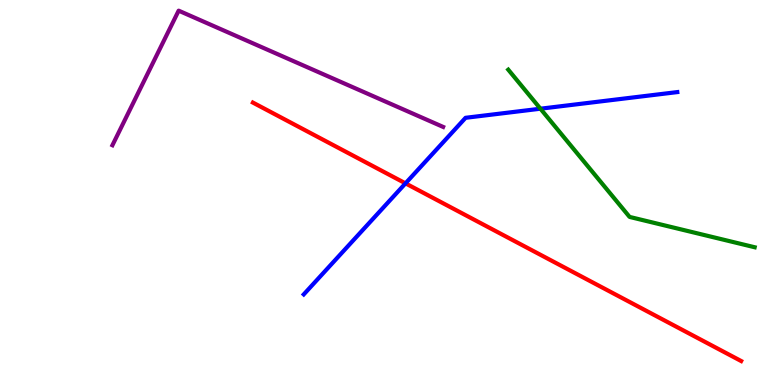[{'lines': ['blue', 'red'], 'intersections': [{'x': 5.23, 'y': 5.24}]}, {'lines': ['green', 'red'], 'intersections': []}, {'lines': ['purple', 'red'], 'intersections': []}, {'lines': ['blue', 'green'], 'intersections': [{'x': 6.97, 'y': 7.18}]}, {'lines': ['blue', 'purple'], 'intersections': []}, {'lines': ['green', 'purple'], 'intersections': []}]